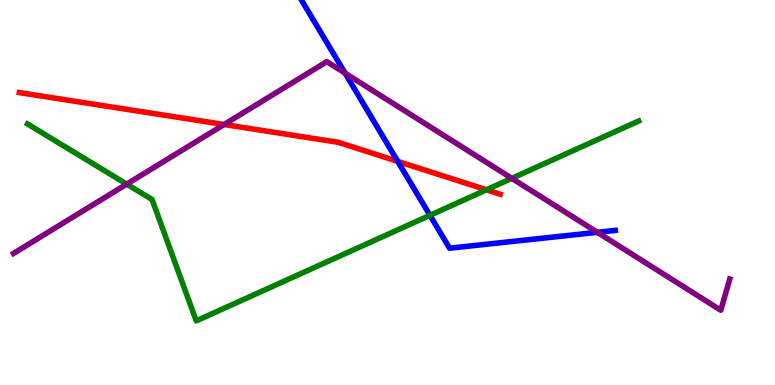[{'lines': ['blue', 'red'], 'intersections': [{'x': 5.13, 'y': 5.81}]}, {'lines': ['green', 'red'], 'intersections': [{'x': 6.28, 'y': 5.07}]}, {'lines': ['purple', 'red'], 'intersections': [{'x': 2.89, 'y': 6.77}]}, {'lines': ['blue', 'green'], 'intersections': [{'x': 5.55, 'y': 4.41}]}, {'lines': ['blue', 'purple'], 'intersections': [{'x': 4.45, 'y': 8.1}, {'x': 7.71, 'y': 3.97}]}, {'lines': ['green', 'purple'], 'intersections': [{'x': 1.64, 'y': 5.22}, {'x': 6.6, 'y': 5.37}]}]